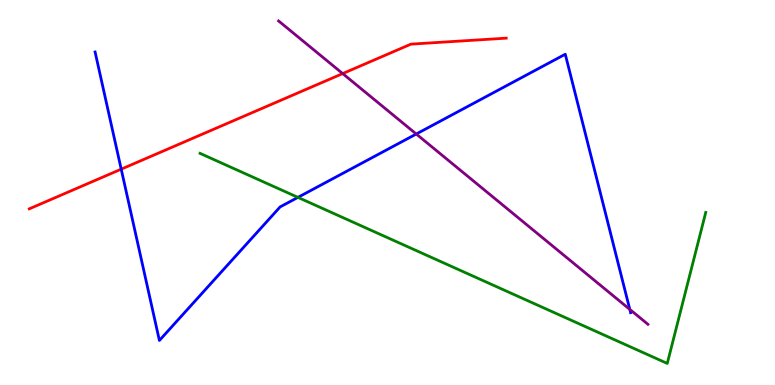[{'lines': ['blue', 'red'], 'intersections': [{'x': 1.56, 'y': 5.61}]}, {'lines': ['green', 'red'], 'intersections': []}, {'lines': ['purple', 'red'], 'intersections': [{'x': 4.42, 'y': 8.09}]}, {'lines': ['blue', 'green'], 'intersections': [{'x': 3.84, 'y': 4.87}]}, {'lines': ['blue', 'purple'], 'intersections': [{'x': 5.37, 'y': 6.52}, {'x': 8.13, 'y': 1.96}]}, {'lines': ['green', 'purple'], 'intersections': []}]